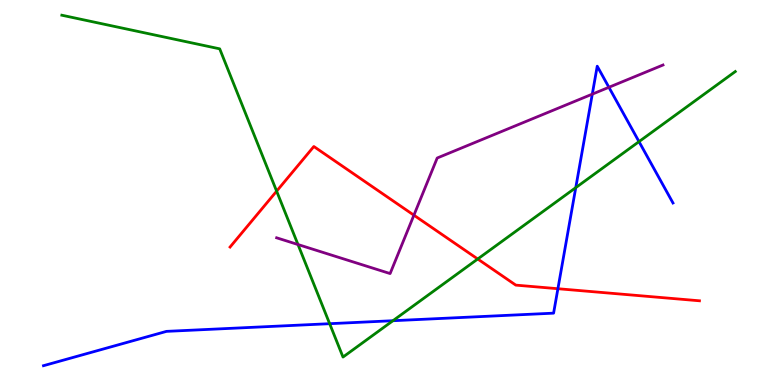[{'lines': ['blue', 'red'], 'intersections': [{'x': 7.2, 'y': 2.5}]}, {'lines': ['green', 'red'], 'intersections': [{'x': 3.57, 'y': 5.03}, {'x': 6.16, 'y': 3.27}]}, {'lines': ['purple', 'red'], 'intersections': [{'x': 5.34, 'y': 4.41}]}, {'lines': ['blue', 'green'], 'intersections': [{'x': 4.25, 'y': 1.59}, {'x': 5.07, 'y': 1.67}, {'x': 7.43, 'y': 5.13}, {'x': 8.25, 'y': 6.32}]}, {'lines': ['blue', 'purple'], 'intersections': [{'x': 7.64, 'y': 7.55}, {'x': 7.86, 'y': 7.73}]}, {'lines': ['green', 'purple'], 'intersections': [{'x': 3.85, 'y': 3.65}]}]